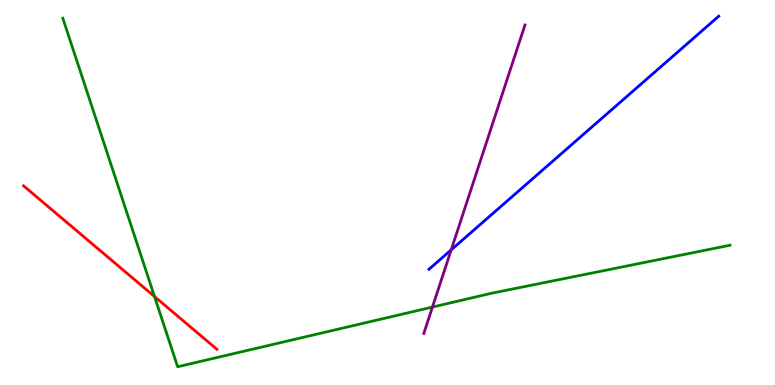[{'lines': ['blue', 'red'], 'intersections': []}, {'lines': ['green', 'red'], 'intersections': [{'x': 1.99, 'y': 2.3}]}, {'lines': ['purple', 'red'], 'intersections': []}, {'lines': ['blue', 'green'], 'intersections': []}, {'lines': ['blue', 'purple'], 'intersections': [{'x': 5.82, 'y': 3.51}]}, {'lines': ['green', 'purple'], 'intersections': [{'x': 5.58, 'y': 2.02}]}]